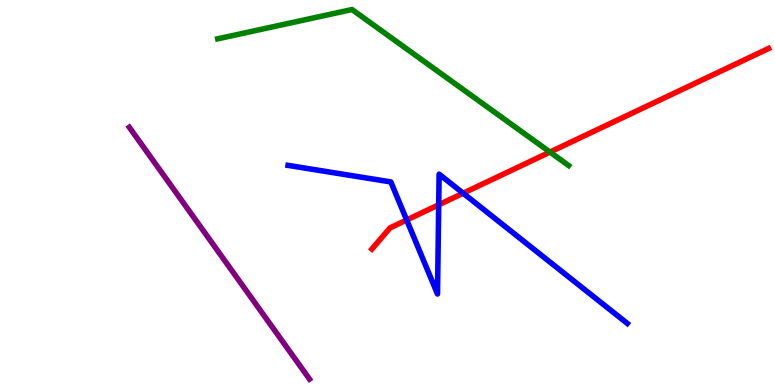[{'lines': ['blue', 'red'], 'intersections': [{'x': 5.25, 'y': 4.29}, {'x': 5.66, 'y': 4.68}, {'x': 5.98, 'y': 4.98}]}, {'lines': ['green', 'red'], 'intersections': [{'x': 7.1, 'y': 6.05}]}, {'lines': ['purple', 'red'], 'intersections': []}, {'lines': ['blue', 'green'], 'intersections': []}, {'lines': ['blue', 'purple'], 'intersections': []}, {'lines': ['green', 'purple'], 'intersections': []}]